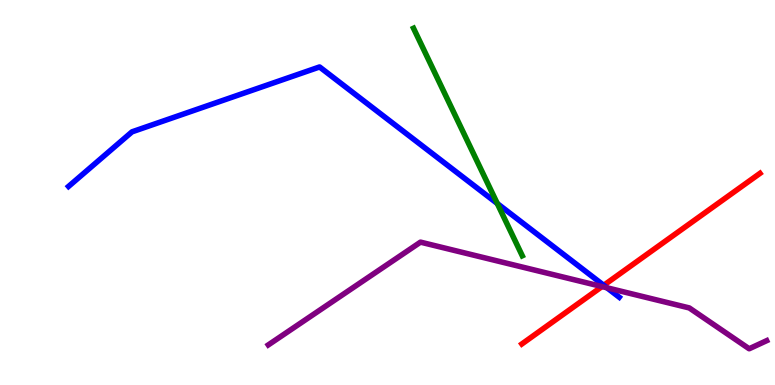[{'lines': ['blue', 'red'], 'intersections': [{'x': 7.79, 'y': 2.59}]}, {'lines': ['green', 'red'], 'intersections': []}, {'lines': ['purple', 'red'], 'intersections': [{'x': 7.77, 'y': 2.56}]}, {'lines': ['blue', 'green'], 'intersections': [{'x': 6.42, 'y': 4.71}]}, {'lines': ['blue', 'purple'], 'intersections': [{'x': 7.83, 'y': 2.53}]}, {'lines': ['green', 'purple'], 'intersections': []}]